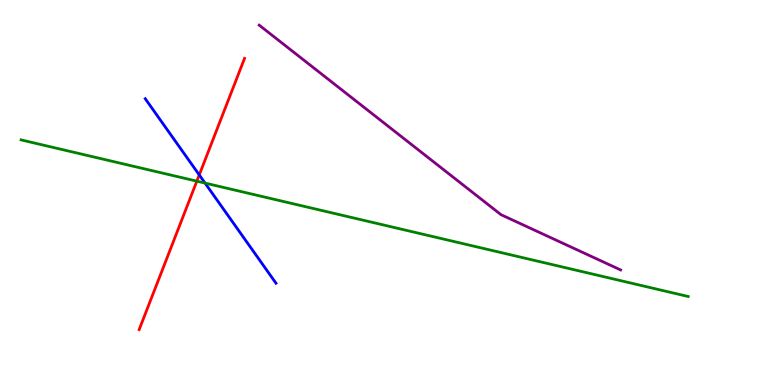[{'lines': ['blue', 'red'], 'intersections': [{'x': 2.57, 'y': 5.46}]}, {'lines': ['green', 'red'], 'intersections': [{'x': 2.54, 'y': 5.29}]}, {'lines': ['purple', 'red'], 'intersections': []}, {'lines': ['blue', 'green'], 'intersections': [{'x': 2.65, 'y': 5.24}]}, {'lines': ['blue', 'purple'], 'intersections': []}, {'lines': ['green', 'purple'], 'intersections': []}]